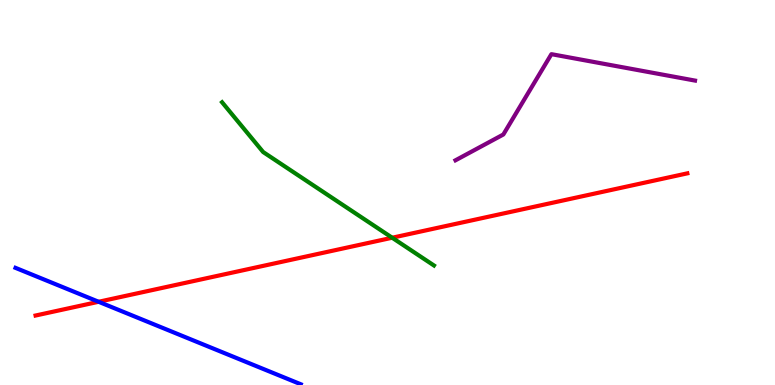[{'lines': ['blue', 'red'], 'intersections': [{'x': 1.27, 'y': 2.16}]}, {'lines': ['green', 'red'], 'intersections': [{'x': 5.06, 'y': 3.83}]}, {'lines': ['purple', 'red'], 'intersections': []}, {'lines': ['blue', 'green'], 'intersections': []}, {'lines': ['blue', 'purple'], 'intersections': []}, {'lines': ['green', 'purple'], 'intersections': []}]